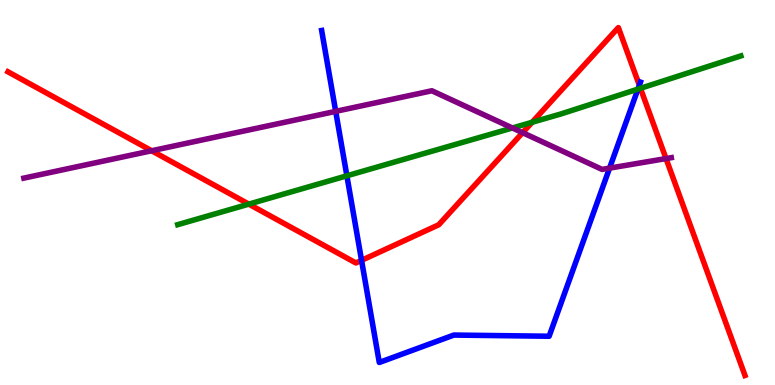[{'lines': ['blue', 'red'], 'intersections': [{'x': 4.67, 'y': 3.24}, {'x': 8.25, 'y': 7.79}]}, {'lines': ['green', 'red'], 'intersections': [{'x': 3.21, 'y': 4.7}, {'x': 6.87, 'y': 6.82}, {'x': 8.26, 'y': 7.71}]}, {'lines': ['purple', 'red'], 'intersections': [{'x': 1.96, 'y': 6.08}, {'x': 6.74, 'y': 6.55}, {'x': 8.59, 'y': 5.88}]}, {'lines': ['blue', 'green'], 'intersections': [{'x': 4.48, 'y': 5.43}, {'x': 8.23, 'y': 7.69}]}, {'lines': ['blue', 'purple'], 'intersections': [{'x': 4.33, 'y': 7.11}, {'x': 7.87, 'y': 5.63}]}, {'lines': ['green', 'purple'], 'intersections': [{'x': 6.61, 'y': 6.68}]}]